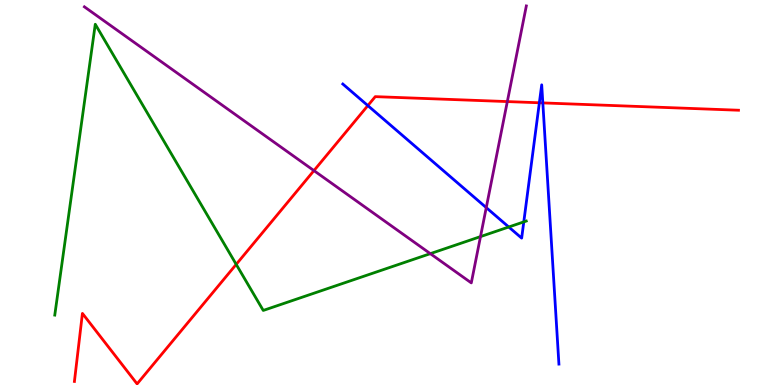[{'lines': ['blue', 'red'], 'intersections': [{'x': 4.75, 'y': 7.26}, {'x': 6.96, 'y': 7.33}, {'x': 7.0, 'y': 7.33}]}, {'lines': ['green', 'red'], 'intersections': [{'x': 3.05, 'y': 3.13}]}, {'lines': ['purple', 'red'], 'intersections': [{'x': 4.05, 'y': 5.57}, {'x': 6.55, 'y': 7.36}]}, {'lines': ['blue', 'green'], 'intersections': [{'x': 6.56, 'y': 4.1}, {'x': 6.76, 'y': 4.24}]}, {'lines': ['blue', 'purple'], 'intersections': [{'x': 6.27, 'y': 4.61}]}, {'lines': ['green', 'purple'], 'intersections': [{'x': 5.55, 'y': 3.41}, {'x': 6.2, 'y': 3.85}]}]